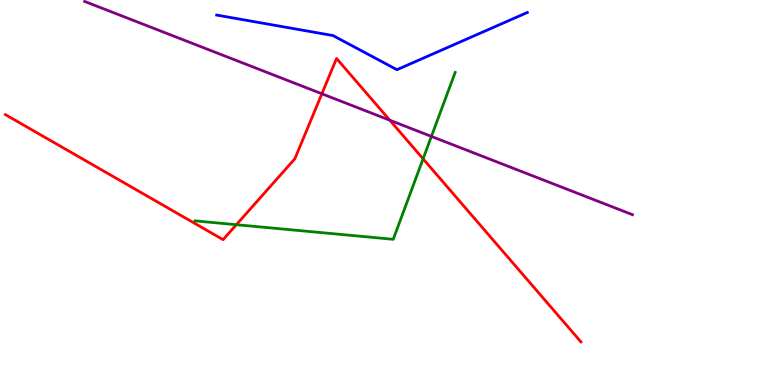[{'lines': ['blue', 'red'], 'intersections': []}, {'lines': ['green', 'red'], 'intersections': [{'x': 3.05, 'y': 4.16}, {'x': 5.46, 'y': 5.87}]}, {'lines': ['purple', 'red'], 'intersections': [{'x': 4.15, 'y': 7.56}, {'x': 5.03, 'y': 6.88}]}, {'lines': ['blue', 'green'], 'intersections': []}, {'lines': ['blue', 'purple'], 'intersections': []}, {'lines': ['green', 'purple'], 'intersections': [{'x': 5.57, 'y': 6.46}]}]